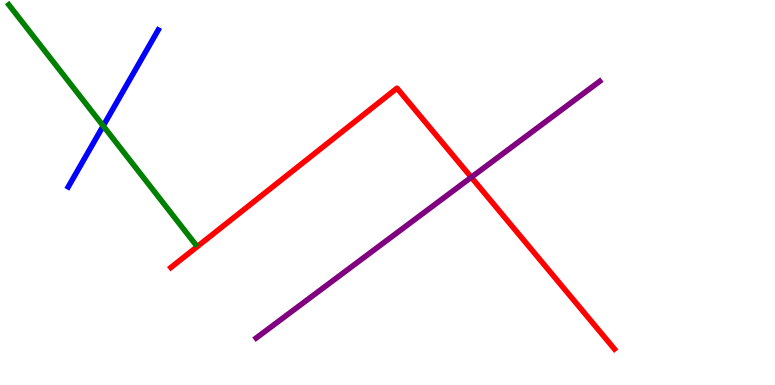[{'lines': ['blue', 'red'], 'intersections': []}, {'lines': ['green', 'red'], 'intersections': []}, {'lines': ['purple', 'red'], 'intersections': [{'x': 6.08, 'y': 5.4}]}, {'lines': ['blue', 'green'], 'intersections': [{'x': 1.33, 'y': 6.73}]}, {'lines': ['blue', 'purple'], 'intersections': []}, {'lines': ['green', 'purple'], 'intersections': []}]